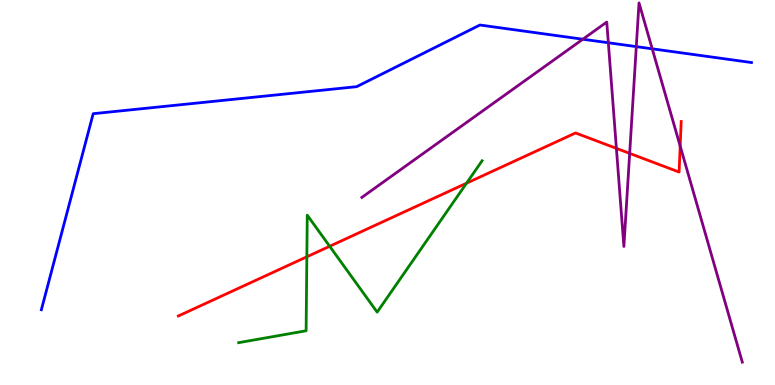[{'lines': ['blue', 'red'], 'intersections': []}, {'lines': ['green', 'red'], 'intersections': [{'x': 3.96, 'y': 3.33}, {'x': 4.25, 'y': 3.6}, {'x': 6.02, 'y': 5.24}]}, {'lines': ['purple', 'red'], 'intersections': [{'x': 7.95, 'y': 6.15}, {'x': 8.12, 'y': 6.02}, {'x': 8.78, 'y': 6.21}]}, {'lines': ['blue', 'green'], 'intersections': []}, {'lines': ['blue', 'purple'], 'intersections': [{'x': 7.52, 'y': 8.98}, {'x': 7.85, 'y': 8.89}, {'x': 8.21, 'y': 8.79}, {'x': 8.42, 'y': 8.73}]}, {'lines': ['green', 'purple'], 'intersections': []}]